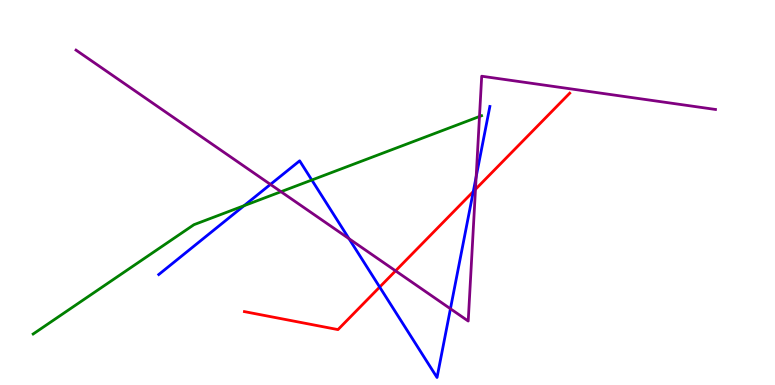[{'lines': ['blue', 'red'], 'intersections': [{'x': 4.9, 'y': 2.54}, {'x': 6.11, 'y': 5.02}]}, {'lines': ['green', 'red'], 'intersections': []}, {'lines': ['purple', 'red'], 'intersections': [{'x': 5.1, 'y': 2.96}, {'x': 6.14, 'y': 5.08}]}, {'lines': ['blue', 'green'], 'intersections': [{'x': 3.15, 'y': 4.66}, {'x': 4.02, 'y': 5.32}]}, {'lines': ['blue', 'purple'], 'intersections': [{'x': 3.49, 'y': 5.21}, {'x': 4.5, 'y': 3.8}, {'x': 5.81, 'y': 1.98}, {'x': 6.14, 'y': 5.41}]}, {'lines': ['green', 'purple'], 'intersections': [{'x': 3.63, 'y': 5.02}, {'x': 6.19, 'y': 6.97}]}]